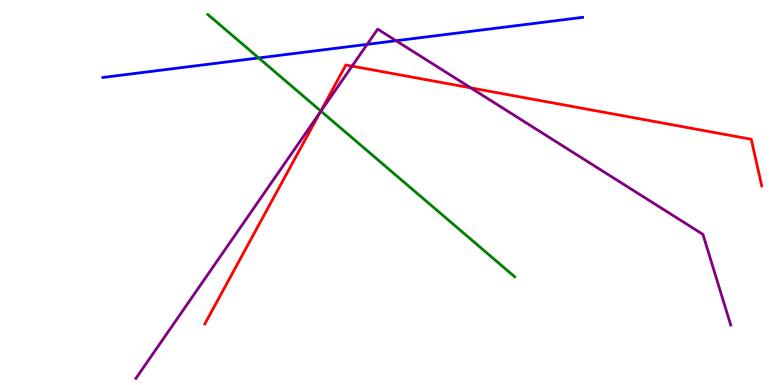[{'lines': ['blue', 'red'], 'intersections': []}, {'lines': ['green', 'red'], 'intersections': [{'x': 4.14, 'y': 7.12}]}, {'lines': ['purple', 'red'], 'intersections': [{'x': 4.13, 'y': 7.08}, {'x': 4.54, 'y': 8.28}, {'x': 6.07, 'y': 7.72}]}, {'lines': ['blue', 'green'], 'intersections': [{'x': 3.34, 'y': 8.5}]}, {'lines': ['blue', 'purple'], 'intersections': [{'x': 4.74, 'y': 8.85}, {'x': 5.11, 'y': 8.94}]}, {'lines': ['green', 'purple'], 'intersections': [{'x': 4.14, 'y': 7.11}]}]